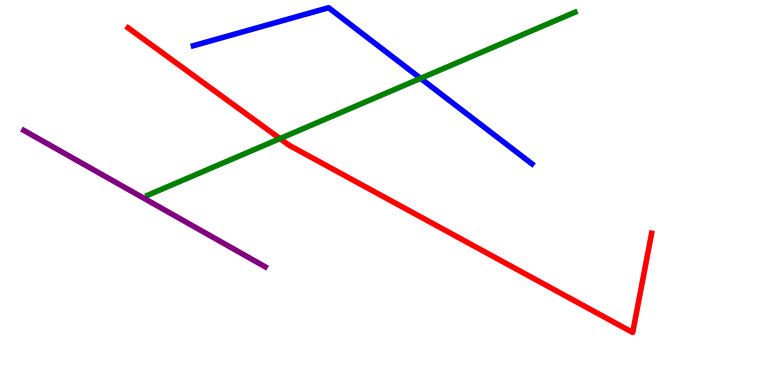[{'lines': ['blue', 'red'], 'intersections': []}, {'lines': ['green', 'red'], 'intersections': [{'x': 3.61, 'y': 6.4}]}, {'lines': ['purple', 'red'], 'intersections': []}, {'lines': ['blue', 'green'], 'intersections': [{'x': 5.43, 'y': 7.96}]}, {'lines': ['blue', 'purple'], 'intersections': []}, {'lines': ['green', 'purple'], 'intersections': []}]